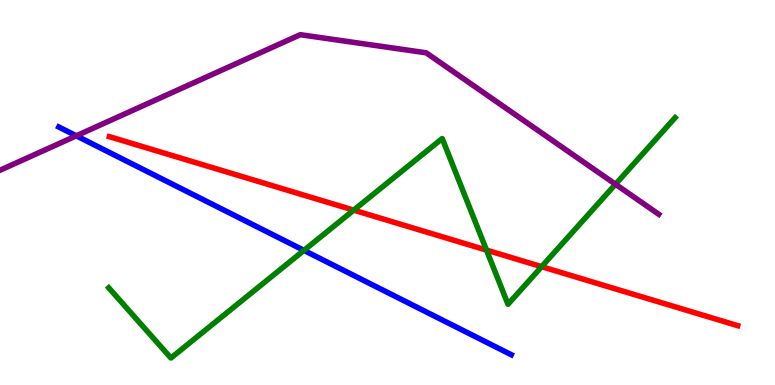[{'lines': ['blue', 'red'], 'intersections': []}, {'lines': ['green', 'red'], 'intersections': [{'x': 4.56, 'y': 4.54}, {'x': 6.28, 'y': 3.5}, {'x': 6.99, 'y': 3.07}]}, {'lines': ['purple', 'red'], 'intersections': []}, {'lines': ['blue', 'green'], 'intersections': [{'x': 3.92, 'y': 3.5}]}, {'lines': ['blue', 'purple'], 'intersections': [{'x': 0.985, 'y': 6.47}]}, {'lines': ['green', 'purple'], 'intersections': [{'x': 7.94, 'y': 5.21}]}]